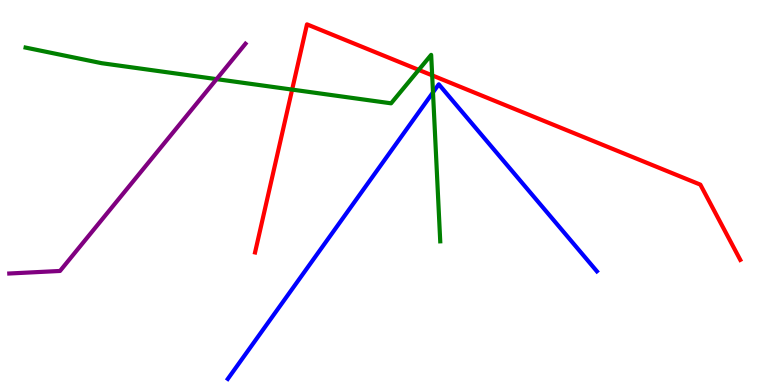[{'lines': ['blue', 'red'], 'intersections': []}, {'lines': ['green', 'red'], 'intersections': [{'x': 3.77, 'y': 7.67}, {'x': 5.4, 'y': 8.18}, {'x': 5.58, 'y': 8.04}]}, {'lines': ['purple', 'red'], 'intersections': []}, {'lines': ['blue', 'green'], 'intersections': [{'x': 5.59, 'y': 7.6}]}, {'lines': ['blue', 'purple'], 'intersections': []}, {'lines': ['green', 'purple'], 'intersections': [{'x': 2.79, 'y': 7.94}]}]